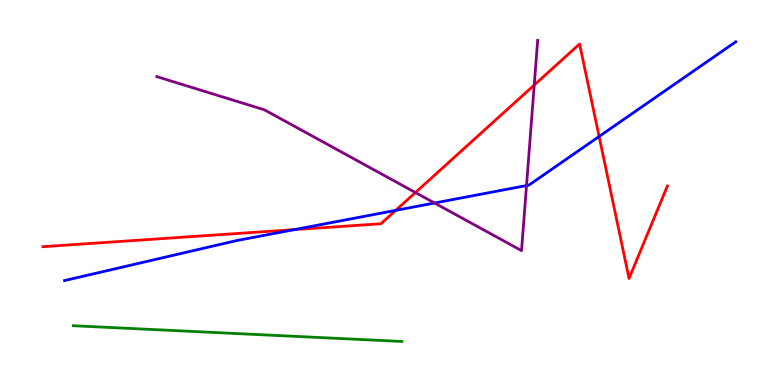[{'lines': ['blue', 'red'], 'intersections': [{'x': 3.8, 'y': 4.04}, {'x': 5.11, 'y': 4.54}, {'x': 7.73, 'y': 6.46}]}, {'lines': ['green', 'red'], 'intersections': []}, {'lines': ['purple', 'red'], 'intersections': [{'x': 5.36, 'y': 5.0}, {'x': 6.89, 'y': 7.79}]}, {'lines': ['blue', 'green'], 'intersections': []}, {'lines': ['blue', 'purple'], 'intersections': [{'x': 5.61, 'y': 4.73}, {'x': 6.79, 'y': 5.18}]}, {'lines': ['green', 'purple'], 'intersections': []}]